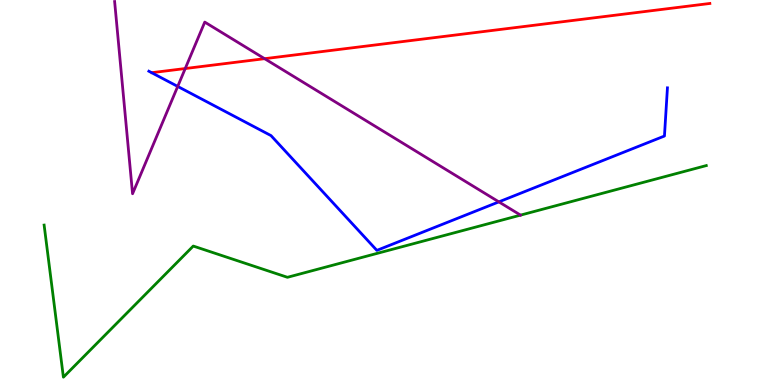[{'lines': ['blue', 'red'], 'intersections': []}, {'lines': ['green', 'red'], 'intersections': []}, {'lines': ['purple', 'red'], 'intersections': [{'x': 2.39, 'y': 8.22}, {'x': 3.41, 'y': 8.48}]}, {'lines': ['blue', 'green'], 'intersections': []}, {'lines': ['blue', 'purple'], 'intersections': [{'x': 2.29, 'y': 7.76}, {'x': 6.44, 'y': 4.76}]}, {'lines': ['green', 'purple'], 'intersections': []}]